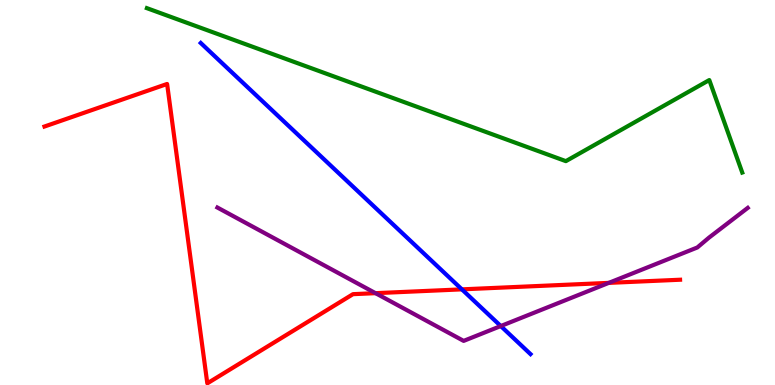[{'lines': ['blue', 'red'], 'intersections': [{'x': 5.96, 'y': 2.48}]}, {'lines': ['green', 'red'], 'intersections': []}, {'lines': ['purple', 'red'], 'intersections': [{'x': 4.85, 'y': 2.39}, {'x': 7.86, 'y': 2.65}]}, {'lines': ['blue', 'green'], 'intersections': []}, {'lines': ['blue', 'purple'], 'intersections': [{'x': 6.46, 'y': 1.53}]}, {'lines': ['green', 'purple'], 'intersections': []}]